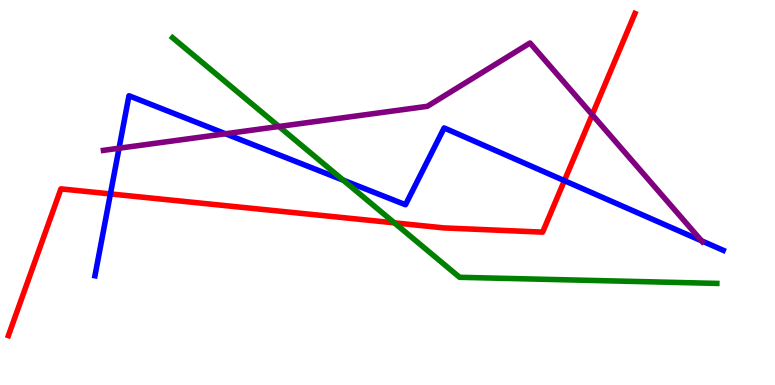[{'lines': ['blue', 'red'], 'intersections': [{'x': 1.42, 'y': 4.96}, {'x': 7.28, 'y': 5.31}]}, {'lines': ['green', 'red'], 'intersections': [{'x': 5.09, 'y': 4.21}]}, {'lines': ['purple', 'red'], 'intersections': [{'x': 7.64, 'y': 7.02}]}, {'lines': ['blue', 'green'], 'intersections': [{'x': 4.43, 'y': 5.32}]}, {'lines': ['blue', 'purple'], 'intersections': [{'x': 1.54, 'y': 6.15}, {'x': 2.91, 'y': 6.53}, {'x': 9.05, 'y': 3.75}]}, {'lines': ['green', 'purple'], 'intersections': [{'x': 3.6, 'y': 6.71}]}]